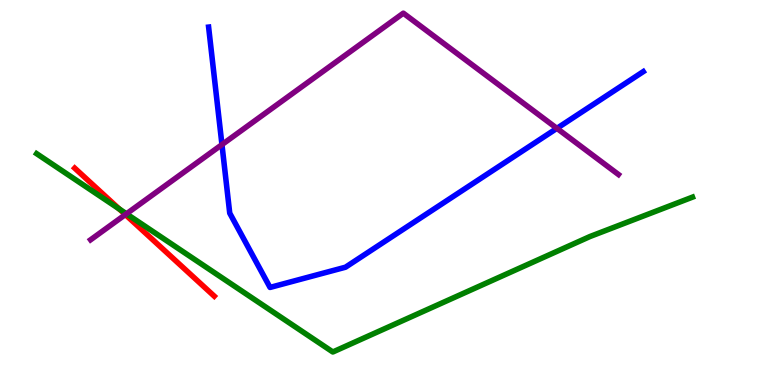[{'lines': ['blue', 'red'], 'intersections': []}, {'lines': ['green', 'red'], 'intersections': [{'x': 1.54, 'y': 4.57}]}, {'lines': ['purple', 'red'], 'intersections': [{'x': 1.62, 'y': 4.43}]}, {'lines': ['blue', 'green'], 'intersections': []}, {'lines': ['blue', 'purple'], 'intersections': [{'x': 2.86, 'y': 6.24}, {'x': 7.19, 'y': 6.67}]}, {'lines': ['green', 'purple'], 'intersections': [{'x': 1.63, 'y': 4.45}]}]